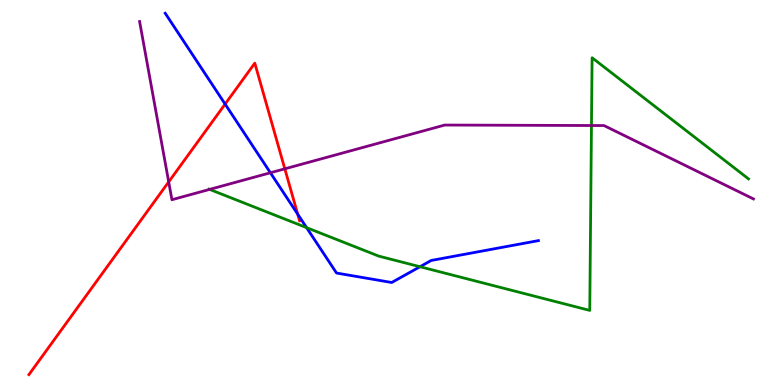[{'lines': ['blue', 'red'], 'intersections': [{'x': 2.9, 'y': 7.3}, {'x': 3.84, 'y': 4.44}]}, {'lines': ['green', 'red'], 'intersections': []}, {'lines': ['purple', 'red'], 'intersections': [{'x': 2.18, 'y': 5.28}, {'x': 3.68, 'y': 5.62}]}, {'lines': ['blue', 'green'], 'intersections': [{'x': 3.96, 'y': 4.09}, {'x': 5.42, 'y': 3.07}]}, {'lines': ['blue', 'purple'], 'intersections': [{'x': 3.49, 'y': 5.51}]}, {'lines': ['green', 'purple'], 'intersections': [{'x': 2.71, 'y': 5.08}, {'x': 7.63, 'y': 6.74}]}]